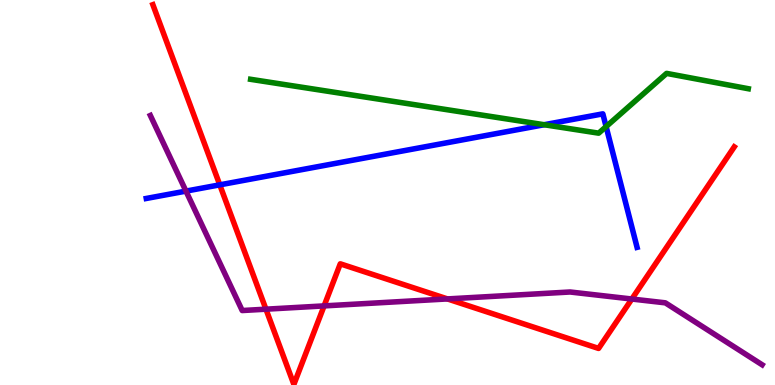[{'lines': ['blue', 'red'], 'intersections': [{'x': 2.84, 'y': 5.2}]}, {'lines': ['green', 'red'], 'intersections': []}, {'lines': ['purple', 'red'], 'intersections': [{'x': 3.43, 'y': 1.97}, {'x': 4.18, 'y': 2.05}, {'x': 5.77, 'y': 2.24}, {'x': 8.15, 'y': 2.23}]}, {'lines': ['blue', 'green'], 'intersections': [{'x': 7.02, 'y': 6.76}, {'x': 7.82, 'y': 6.71}]}, {'lines': ['blue', 'purple'], 'intersections': [{'x': 2.4, 'y': 5.04}]}, {'lines': ['green', 'purple'], 'intersections': []}]